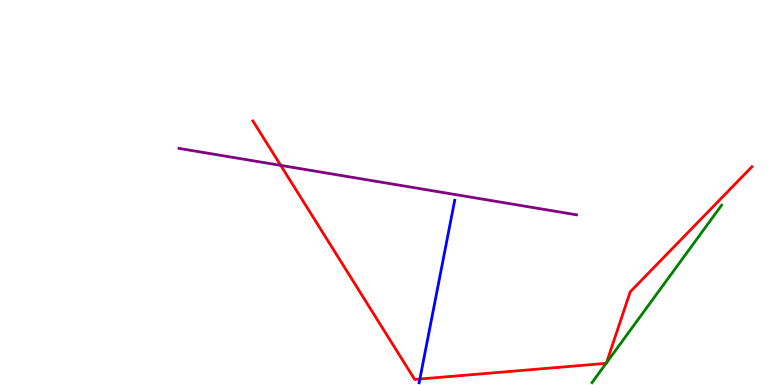[{'lines': ['blue', 'red'], 'intersections': [{'x': 5.42, 'y': 0.155}]}, {'lines': ['green', 'red'], 'intersections': [{'x': 7.82, 'y': 0.562}, {'x': 7.83, 'y': 0.577}]}, {'lines': ['purple', 'red'], 'intersections': [{'x': 3.62, 'y': 5.7}]}, {'lines': ['blue', 'green'], 'intersections': []}, {'lines': ['blue', 'purple'], 'intersections': []}, {'lines': ['green', 'purple'], 'intersections': []}]